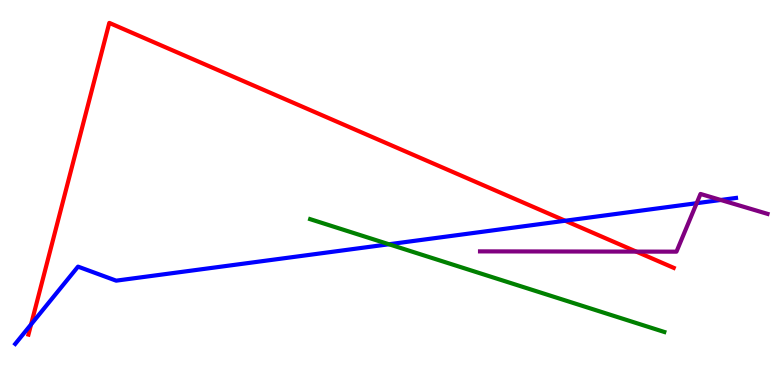[{'lines': ['blue', 'red'], 'intersections': [{'x': 0.401, 'y': 1.57}, {'x': 7.29, 'y': 4.27}]}, {'lines': ['green', 'red'], 'intersections': []}, {'lines': ['purple', 'red'], 'intersections': [{'x': 8.21, 'y': 3.46}]}, {'lines': ['blue', 'green'], 'intersections': [{'x': 5.02, 'y': 3.66}]}, {'lines': ['blue', 'purple'], 'intersections': [{'x': 8.99, 'y': 4.72}, {'x': 9.3, 'y': 4.81}]}, {'lines': ['green', 'purple'], 'intersections': []}]